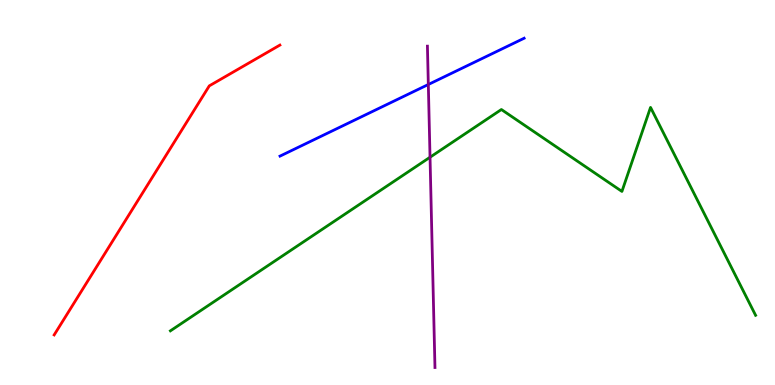[{'lines': ['blue', 'red'], 'intersections': []}, {'lines': ['green', 'red'], 'intersections': []}, {'lines': ['purple', 'red'], 'intersections': []}, {'lines': ['blue', 'green'], 'intersections': []}, {'lines': ['blue', 'purple'], 'intersections': [{'x': 5.53, 'y': 7.81}]}, {'lines': ['green', 'purple'], 'intersections': [{'x': 5.55, 'y': 5.92}]}]